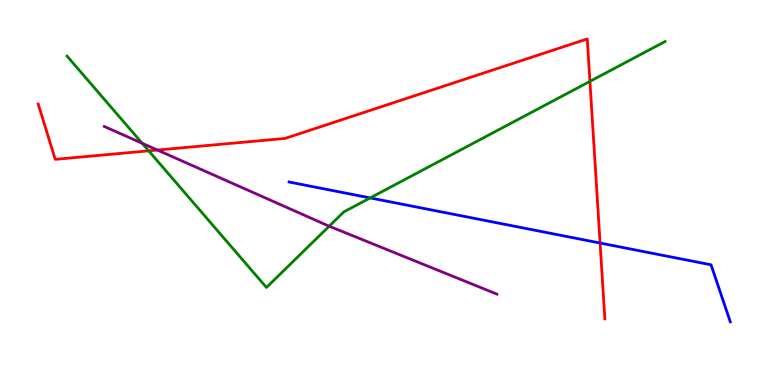[{'lines': ['blue', 'red'], 'intersections': [{'x': 7.74, 'y': 3.69}]}, {'lines': ['green', 'red'], 'intersections': [{'x': 1.92, 'y': 6.08}, {'x': 7.61, 'y': 7.89}]}, {'lines': ['purple', 'red'], 'intersections': [{'x': 2.03, 'y': 6.1}]}, {'lines': ['blue', 'green'], 'intersections': [{'x': 4.78, 'y': 4.86}]}, {'lines': ['blue', 'purple'], 'intersections': []}, {'lines': ['green', 'purple'], 'intersections': [{'x': 1.83, 'y': 6.28}, {'x': 4.25, 'y': 4.12}]}]